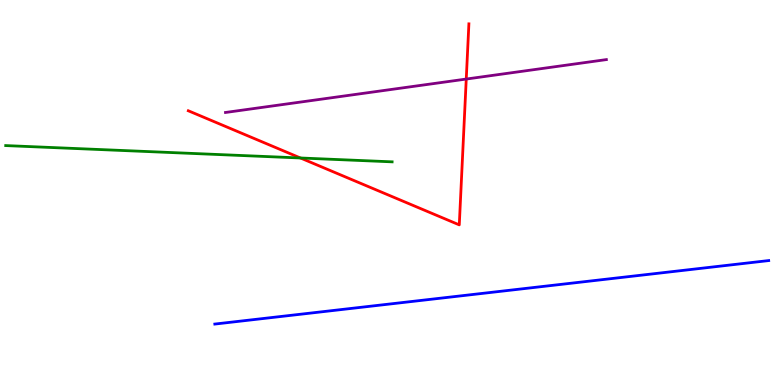[{'lines': ['blue', 'red'], 'intersections': []}, {'lines': ['green', 'red'], 'intersections': [{'x': 3.88, 'y': 5.9}]}, {'lines': ['purple', 'red'], 'intersections': [{'x': 6.02, 'y': 7.95}]}, {'lines': ['blue', 'green'], 'intersections': []}, {'lines': ['blue', 'purple'], 'intersections': []}, {'lines': ['green', 'purple'], 'intersections': []}]